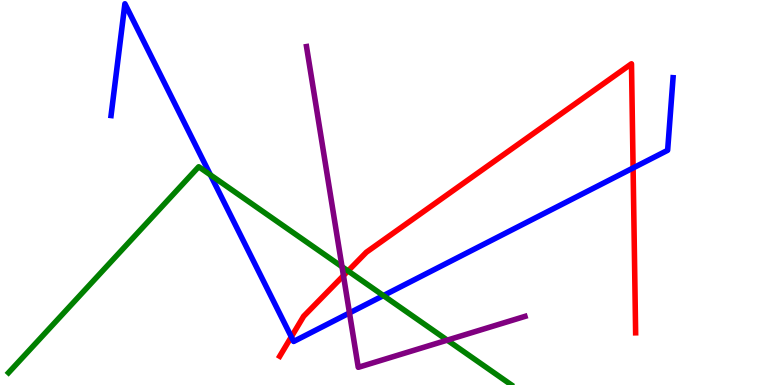[{'lines': ['blue', 'red'], 'intersections': [{'x': 3.76, 'y': 1.25}, {'x': 8.17, 'y': 5.64}]}, {'lines': ['green', 'red'], 'intersections': [{'x': 4.49, 'y': 2.96}]}, {'lines': ['purple', 'red'], 'intersections': [{'x': 4.43, 'y': 2.84}]}, {'lines': ['blue', 'green'], 'intersections': [{'x': 2.72, 'y': 5.46}, {'x': 4.95, 'y': 2.32}]}, {'lines': ['blue', 'purple'], 'intersections': [{'x': 4.51, 'y': 1.87}]}, {'lines': ['green', 'purple'], 'intersections': [{'x': 4.41, 'y': 3.07}, {'x': 5.77, 'y': 1.17}]}]